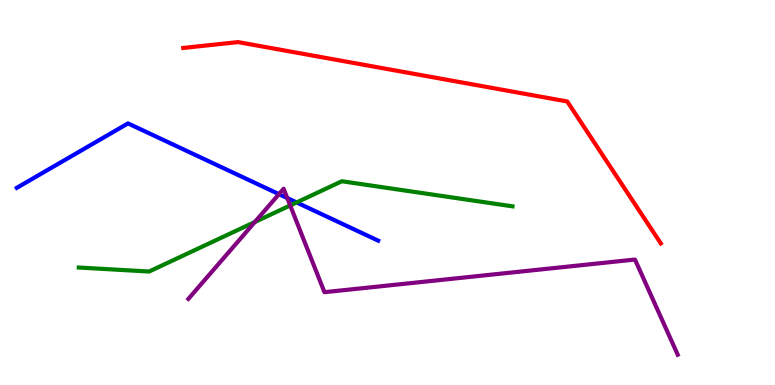[{'lines': ['blue', 'red'], 'intersections': []}, {'lines': ['green', 'red'], 'intersections': []}, {'lines': ['purple', 'red'], 'intersections': []}, {'lines': ['blue', 'green'], 'intersections': [{'x': 3.83, 'y': 4.74}]}, {'lines': ['blue', 'purple'], 'intersections': [{'x': 3.6, 'y': 4.96}, {'x': 3.71, 'y': 4.86}]}, {'lines': ['green', 'purple'], 'intersections': [{'x': 3.29, 'y': 4.23}, {'x': 3.74, 'y': 4.66}]}]